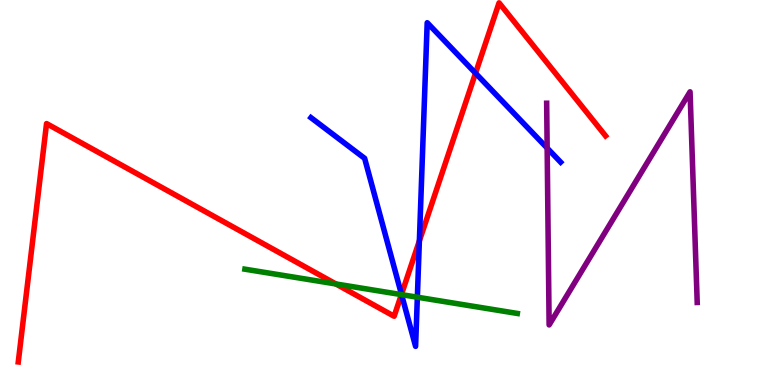[{'lines': ['blue', 'red'], 'intersections': [{'x': 5.18, 'y': 2.36}, {'x': 5.41, 'y': 3.74}, {'x': 6.14, 'y': 8.1}]}, {'lines': ['green', 'red'], 'intersections': [{'x': 4.33, 'y': 2.62}, {'x': 5.18, 'y': 2.35}]}, {'lines': ['purple', 'red'], 'intersections': []}, {'lines': ['blue', 'green'], 'intersections': [{'x': 5.18, 'y': 2.35}, {'x': 5.39, 'y': 2.28}]}, {'lines': ['blue', 'purple'], 'intersections': [{'x': 7.06, 'y': 6.15}]}, {'lines': ['green', 'purple'], 'intersections': []}]